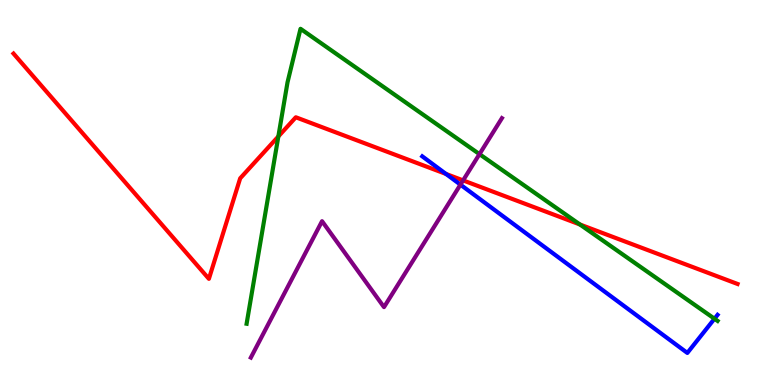[{'lines': ['blue', 'red'], 'intersections': [{'x': 5.75, 'y': 5.48}]}, {'lines': ['green', 'red'], 'intersections': [{'x': 3.59, 'y': 6.46}, {'x': 7.48, 'y': 4.17}]}, {'lines': ['purple', 'red'], 'intersections': [{'x': 5.98, 'y': 5.31}]}, {'lines': ['blue', 'green'], 'intersections': [{'x': 9.22, 'y': 1.72}]}, {'lines': ['blue', 'purple'], 'intersections': [{'x': 5.94, 'y': 5.2}]}, {'lines': ['green', 'purple'], 'intersections': [{'x': 6.19, 'y': 6.0}]}]